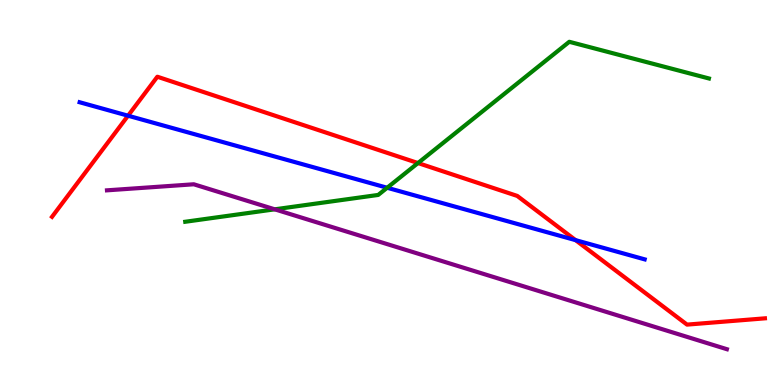[{'lines': ['blue', 'red'], 'intersections': [{'x': 1.65, 'y': 6.99}, {'x': 7.43, 'y': 3.76}]}, {'lines': ['green', 'red'], 'intersections': [{'x': 5.39, 'y': 5.76}]}, {'lines': ['purple', 'red'], 'intersections': []}, {'lines': ['blue', 'green'], 'intersections': [{'x': 5.0, 'y': 5.12}]}, {'lines': ['blue', 'purple'], 'intersections': []}, {'lines': ['green', 'purple'], 'intersections': [{'x': 3.55, 'y': 4.56}]}]